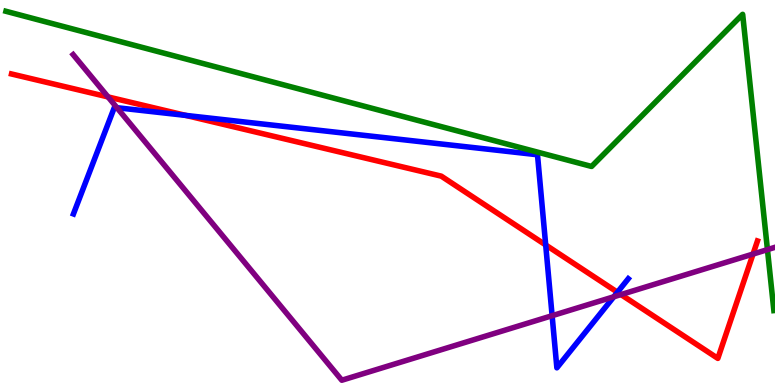[{'lines': ['blue', 'red'], 'intersections': [{'x': 2.4, 'y': 7.0}, {'x': 7.04, 'y': 3.64}, {'x': 7.97, 'y': 2.41}]}, {'lines': ['green', 'red'], 'intersections': []}, {'lines': ['purple', 'red'], 'intersections': [{'x': 1.39, 'y': 7.48}, {'x': 8.01, 'y': 2.35}, {'x': 9.72, 'y': 3.4}]}, {'lines': ['blue', 'green'], 'intersections': []}, {'lines': ['blue', 'purple'], 'intersections': [{'x': 1.51, 'y': 7.2}, {'x': 7.12, 'y': 1.8}, {'x': 7.92, 'y': 2.29}]}, {'lines': ['green', 'purple'], 'intersections': [{'x': 9.9, 'y': 3.52}]}]